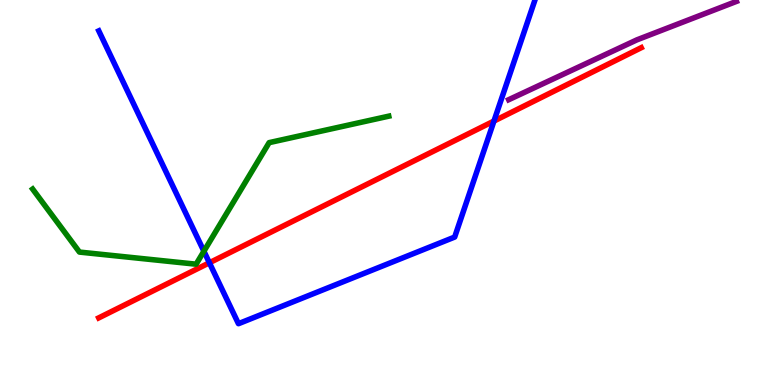[{'lines': ['blue', 'red'], 'intersections': [{'x': 2.7, 'y': 3.17}, {'x': 6.37, 'y': 6.86}]}, {'lines': ['green', 'red'], 'intersections': []}, {'lines': ['purple', 'red'], 'intersections': []}, {'lines': ['blue', 'green'], 'intersections': [{'x': 2.63, 'y': 3.47}]}, {'lines': ['blue', 'purple'], 'intersections': []}, {'lines': ['green', 'purple'], 'intersections': []}]